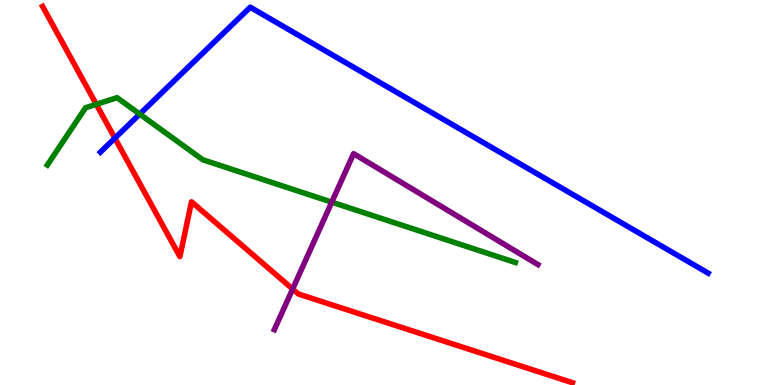[{'lines': ['blue', 'red'], 'intersections': [{'x': 1.48, 'y': 6.41}]}, {'lines': ['green', 'red'], 'intersections': [{'x': 1.24, 'y': 7.29}]}, {'lines': ['purple', 'red'], 'intersections': [{'x': 3.78, 'y': 2.49}]}, {'lines': ['blue', 'green'], 'intersections': [{'x': 1.8, 'y': 7.04}]}, {'lines': ['blue', 'purple'], 'intersections': []}, {'lines': ['green', 'purple'], 'intersections': [{'x': 4.28, 'y': 4.75}]}]